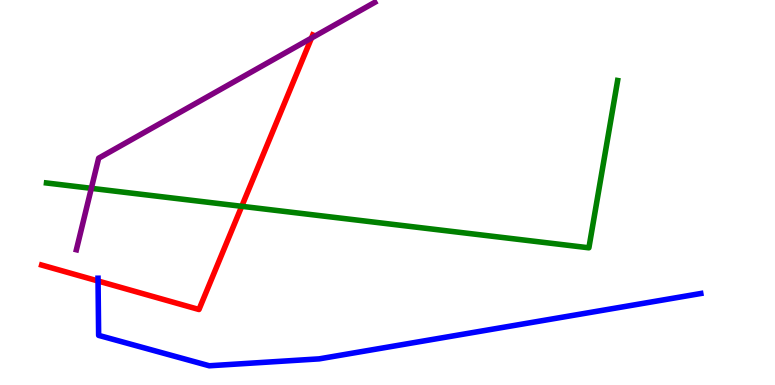[{'lines': ['blue', 'red'], 'intersections': [{'x': 1.27, 'y': 2.7}]}, {'lines': ['green', 'red'], 'intersections': [{'x': 3.12, 'y': 4.64}]}, {'lines': ['purple', 'red'], 'intersections': [{'x': 4.02, 'y': 9.01}]}, {'lines': ['blue', 'green'], 'intersections': []}, {'lines': ['blue', 'purple'], 'intersections': []}, {'lines': ['green', 'purple'], 'intersections': [{'x': 1.18, 'y': 5.11}]}]